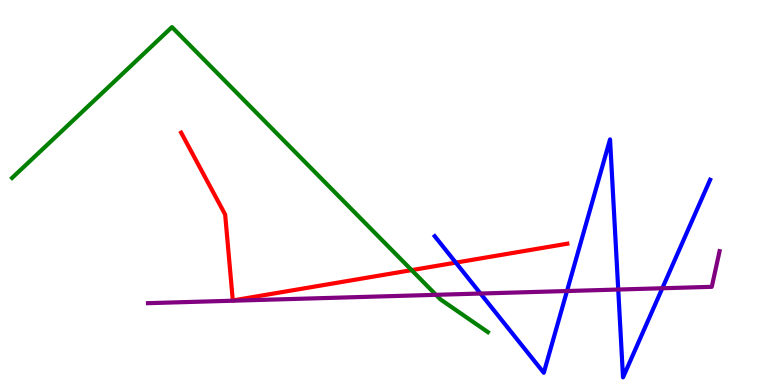[{'lines': ['blue', 'red'], 'intersections': [{'x': 5.88, 'y': 3.18}]}, {'lines': ['green', 'red'], 'intersections': [{'x': 5.31, 'y': 2.98}]}, {'lines': ['purple', 'red'], 'intersections': []}, {'lines': ['blue', 'green'], 'intersections': []}, {'lines': ['blue', 'purple'], 'intersections': [{'x': 6.2, 'y': 2.38}, {'x': 7.32, 'y': 2.44}, {'x': 7.98, 'y': 2.48}, {'x': 8.55, 'y': 2.51}]}, {'lines': ['green', 'purple'], 'intersections': [{'x': 5.63, 'y': 2.34}]}]